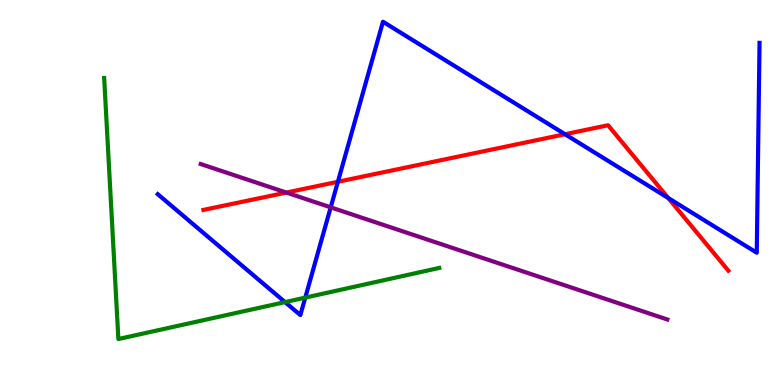[{'lines': ['blue', 'red'], 'intersections': [{'x': 4.36, 'y': 5.28}, {'x': 7.29, 'y': 6.51}, {'x': 8.62, 'y': 4.86}]}, {'lines': ['green', 'red'], 'intersections': []}, {'lines': ['purple', 'red'], 'intersections': [{'x': 3.69, 'y': 5.0}]}, {'lines': ['blue', 'green'], 'intersections': [{'x': 3.68, 'y': 2.15}, {'x': 3.94, 'y': 2.27}]}, {'lines': ['blue', 'purple'], 'intersections': [{'x': 4.27, 'y': 4.61}]}, {'lines': ['green', 'purple'], 'intersections': []}]